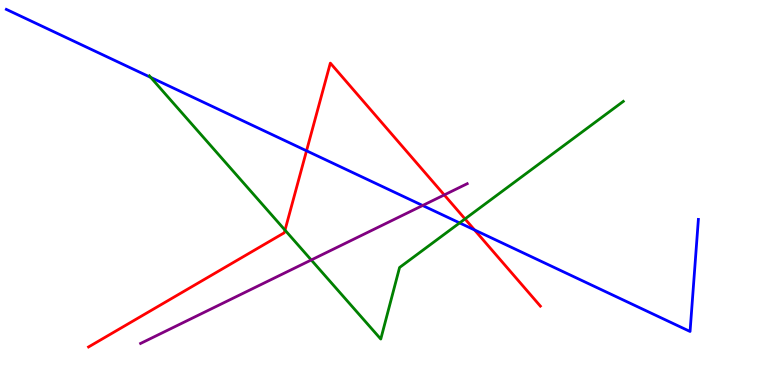[{'lines': ['blue', 'red'], 'intersections': [{'x': 3.96, 'y': 6.08}, {'x': 6.12, 'y': 4.03}]}, {'lines': ['green', 'red'], 'intersections': [{'x': 3.68, 'y': 4.02}, {'x': 6.0, 'y': 4.31}]}, {'lines': ['purple', 'red'], 'intersections': [{'x': 5.73, 'y': 4.94}]}, {'lines': ['blue', 'green'], 'intersections': [{'x': 1.94, 'y': 7.99}, {'x': 5.93, 'y': 4.21}]}, {'lines': ['blue', 'purple'], 'intersections': [{'x': 5.45, 'y': 4.66}]}, {'lines': ['green', 'purple'], 'intersections': [{'x': 4.02, 'y': 3.25}]}]